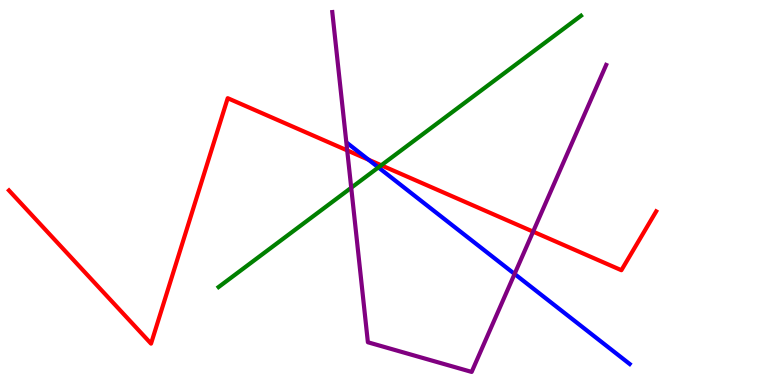[{'lines': ['blue', 'red'], 'intersections': [{'x': 4.76, 'y': 5.85}]}, {'lines': ['green', 'red'], 'intersections': [{'x': 4.92, 'y': 5.71}]}, {'lines': ['purple', 'red'], 'intersections': [{'x': 4.48, 'y': 6.09}, {'x': 6.88, 'y': 3.98}]}, {'lines': ['blue', 'green'], 'intersections': [{'x': 4.88, 'y': 5.65}]}, {'lines': ['blue', 'purple'], 'intersections': [{'x': 6.64, 'y': 2.88}]}, {'lines': ['green', 'purple'], 'intersections': [{'x': 4.53, 'y': 5.12}]}]